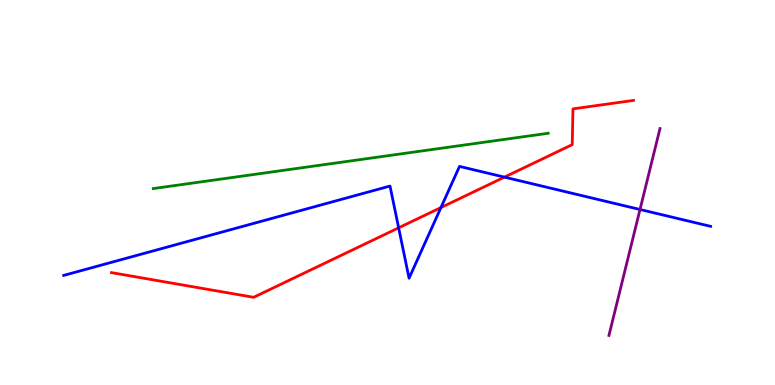[{'lines': ['blue', 'red'], 'intersections': [{'x': 5.14, 'y': 4.08}, {'x': 5.69, 'y': 4.61}, {'x': 6.51, 'y': 5.4}]}, {'lines': ['green', 'red'], 'intersections': []}, {'lines': ['purple', 'red'], 'intersections': []}, {'lines': ['blue', 'green'], 'intersections': []}, {'lines': ['blue', 'purple'], 'intersections': [{'x': 8.26, 'y': 4.56}]}, {'lines': ['green', 'purple'], 'intersections': []}]